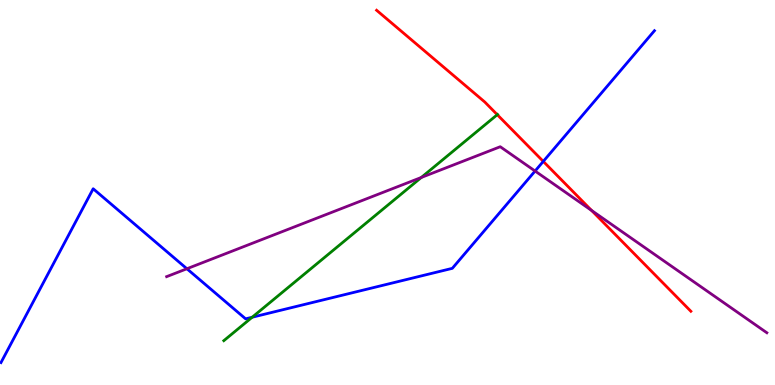[{'lines': ['blue', 'red'], 'intersections': [{'x': 7.01, 'y': 5.81}]}, {'lines': ['green', 'red'], 'intersections': [{'x': 6.42, 'y': 7.02}]}, {'lines': ['purple', 'red'], 'intersections': [{'x': 7.63, 'y': 4.53}]}, {'lines': ['blue', 'green'], 'intersections': [{'x': 3.25, 'y': 1.76}]}, {'lines': ['blue', 'purple'], 'intersections': [{'x': 2.41, 'y': 3.02}, {'x': 6.9, 'y': 5.56}]}, {'lines': ['green', 'purple'], 'intersections': [{'x': 5.44, 'y': 5.39}]}]